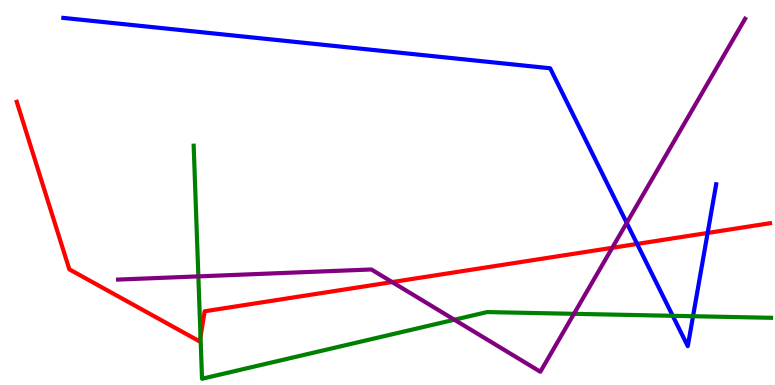[{'lines': ['blue', 'red'], 'intersections': [{'x': 8.22, 'y': 3.66}, {'x': 9.13, 'y': 3.95}]}, {'lines': ['green', 'red'], 'intersections': [{'x': 2.59, 'y': 1.25}]}, {'lines': ['purple', 'red'], 'intersections': [{'x': 5.06, 'y': 2.67}, {'x': 7.9, 'y': 3.56}]}, {'lines': ['blue', 'green'], 'intersections': [{'x': 8.68, 'y': 1.8}, {'x': 8.94, 'y': 1.79}]}, {'lines': ['blue', 'purple'], 'intersections': [{'x': 8.09, 'y': 4.21}]}, {'lines': ['green', 'purple'], 'intersections': [{'x': 2.56, 'y': 2.82}, {'x': 5.86, 'y': 1.7}, {'x': 7.41, 'y': 1.85}]}]